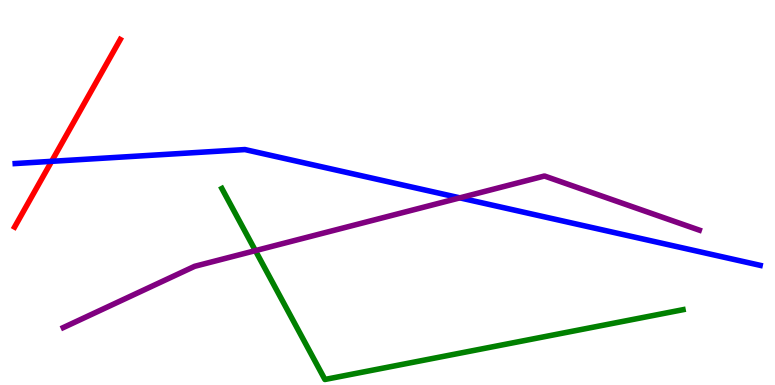[{'lines': ['blue', 'red'], 'intersections': [{'x': 0.666, 'y': 5.81}]}, {'lines': ['green', 'red'], 'intersections': []}, {'lines': ['purple', 'red'], 'intersections': []}, {'lines': ['blue', 'green'], 'intersections': []}, {'lines': ['blue', 'purple'], 'intersections': [{'x': 5.93, 'y': 4.86}]}, {'lines': ['green', 'purple'], 'intersections': [{'x': 3.3, 'y': 3.49}]}]